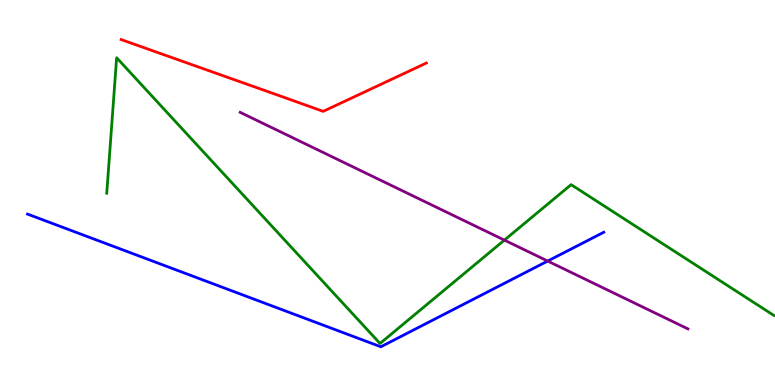[{'lines': ['blue', 'red'], 'intersections': []}, {'lines': ['green', 'red'], 'intersections': []}, {'lines': ['purple', 'red'], 'intersections': []}, {'lines': ['blue', 'green'], 'intersections': []}, {'lines': ['blue', 'purple'], 'intersections': [{'x': 7.07, 'y': 3.22}]}, {'lines': ['green', 'purple'], 'intersections': [{'x': 6.51, 'y': 3.76}]}]